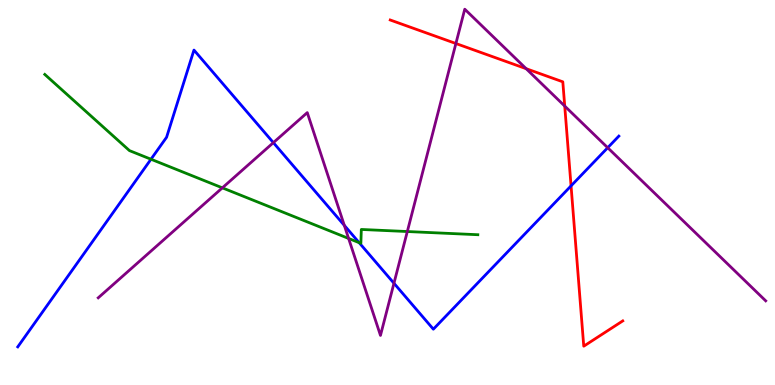[{'lines': ['blue', 'red'], 'intersections': [{'x': 7.37, 'y': 5.17}]}, {'lines': ['green', 'red'], 'intersections': []}, {'lines': ['purple', 'red'], 'intersections': [{'x': 5.88, 'y': 8.87}, {'x': 6.79, 'y': 8.22}, {'x': 7.29, 'y': 7.24}]}, {'lines': ['blue', 'green'], 'intersections': [{'x': 1.95, 'y': 5.86}, {'x': 4.63, 'y': 3.7}]}, {'lines': ['blue', 'purple'], 'intersections': [{'x': 3.53, 'y': 6.29}, {'x': 4.44, 'y': 4.15}, {'x': 5.08, 'y': 2.64}, {'x': 7.84, 'y': 6.16}]}, {'lines': ['green', 'purple'], 'intersections': [{'x': 2.87, 'y': 5.12}, {'x': 4.5, 'y': 3.81}, {'x': 5.26, 'y': 3.99}]}]